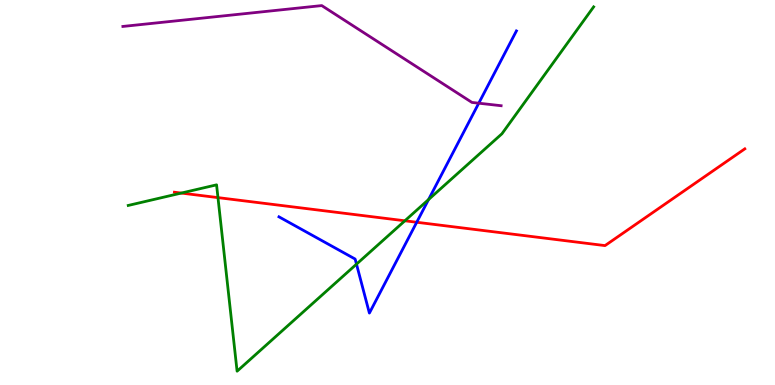[{'lines': ['blue', 'red'], 'intersections': [{'x': 5.38, 'y': 4.23}]}, {'lines': ['green', 'red'], 'intersections': [{'x': 2.34, 'y': 4.99}, {'x': 2.81, 'y': 4.87}, {'x': 5.22, 'y': 4.27}]}, {'lines': ['purple', 'red'], 'intersections': []}, {'lines': ['blue', 'green'], 'intersections': [{'x': 4.6, 'y': 3.14}, {'x': 5.53, 'y': 4.82}]}, {'lines': ['blue', 'purple'], 'intersections': [{'x': 6.18, 'y': 7.32}]}, {'lines': ['green', 'purple'], 'intersections': []}]